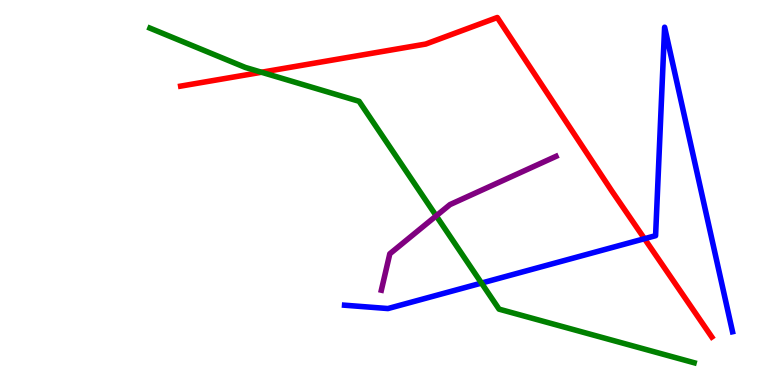[{'lines': ['blue', 'red'], 'intersections': [{'x': 8.32, 'y': 3.8}]}, {'lines': ['green', 'red'], 'intersections': [{'x': 3.37, 'y': 8.12}]}, {'lines': ['purple', 'red'], 'intersections': []}, {'lines': ['blue', 'green'], 'intersections': [{'x': 6.21, 'y': 2.65}]}, {'lines': ['blue', 'purple'], 'intersections': []}, {'lines': ['green', 'purple'], 'intersections': [{'x': 5.63, 'y': 4.39}]}]